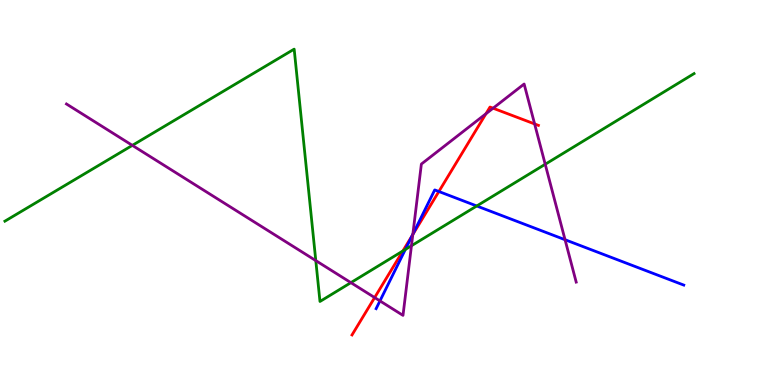[{'lines': ['blue', 'red'], 'intersections': [{'x': 5.32, 'y': 3.89}, {'x': 5.66, 'y': 5.03}]}, {'lines': ['green', 'red'], 'intersections': [{'x': 5.2, 'y': 3.48}]}, {'lines': ['purple', 'red'], 'intersections': [{'x': 4.83, 'y': 2.27}, {'x': 5.33, 'y': 3.91}, {'x': 6.27, 'y': 7.05}, {'x': 6.36, 'y': 7.19}, {'x': 6.9, 'y': 6.78}]}, {'lines': ['blue', 'green'], 'intersections': [{'x': 5.23, 'y': 3.52}, {'x': 6.15, 'y': 4.65}]}, {'lines': ['blue', 'purple'], 'intersections': [{'x': 4.9, 'y': 2.18}, {'x': 5.33, 'y': 3.92}, {'x': 7.29, 'y': 3.77}]}, {'lines': ['green', 'purple'], 'intersections': [{'x': 1.71, 'y': 6.22}, {'x': 4.07, 'y': 3.23}, {'x': 4.53, 'y': 2.66}, {'x': 5.31, 'y': 3.62}, {'x': 7.04, 'y': 5.73}]}]